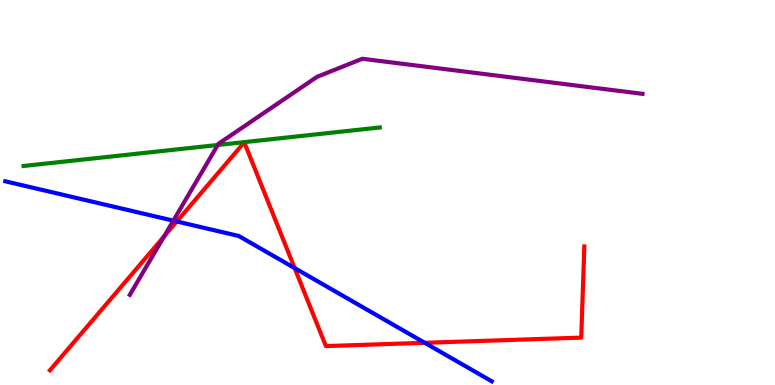[{'lines': ['blue', 'red'], 'intersections': [{'x': 2.28, 'y': 4.25}, {'x': 3.8, 'y': 3.04}, {'x': 5.48, 'y': 1.1}]}, {'lines': ['green', 'red'], 'intersections': []}, {'lines': ['purple', 'red'], 'intersections': [{'x': 2.12, 'y': 3.86}]}, {'lines': ['blue', 'green'], 'intersections': []}, {'lines': ['blue', 'purple'], 'intersections': [{'x': 2.24, 'y': 4.27}]}, {'lines': ['green', 'purple'], 'intersections': [{'x': 2.81, 'y': 6.23}]}]